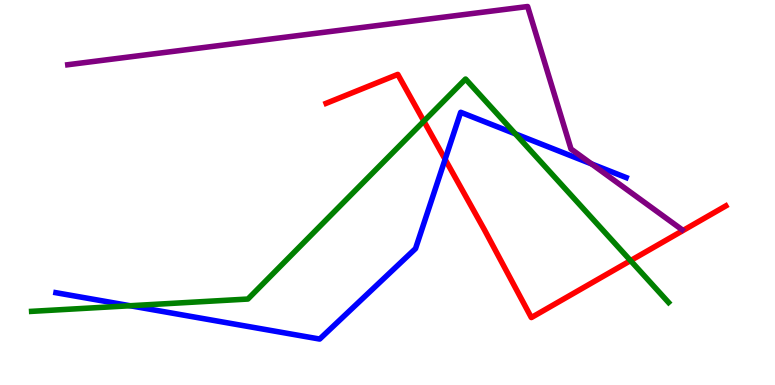[{'lines': ['blue', 'red'], 'intersections': [{'x': 5.74, 'y': 5.86}]}, {'lines': ['green', 'red'], 'intersections': [{'x': 5.47, 'y': 6.85}, {'x': 8.14, 'y': 3.23}]}, {'lines': ['purple', 'red'], 'intersections': []}, {'lines': ['blue', 'green'], 'intersections': [{'x': 1.68, 'y': 2.06}, {'x': 6.65, 'y': 6.52}]}, {'lines': ['blue', 'purple'], 'intersections': [{'x': 7.63, 'y': 5.74}]}, {'lines': ['green', 'purple'], 'intersections': []}]